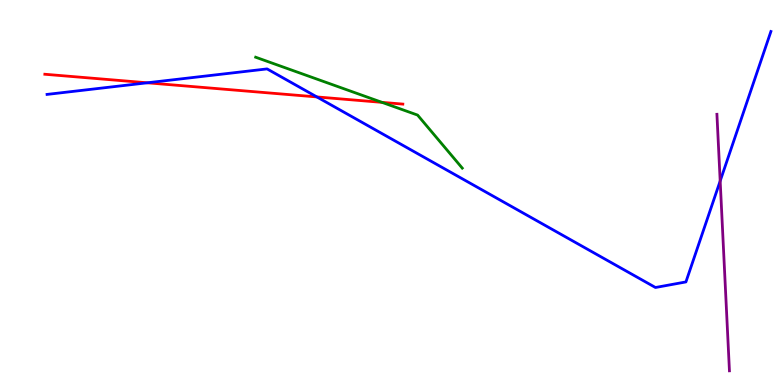[{'lines': ['blue', 'red'], 'intersections': [{'x': 1.9, 'y': 7.85}, {'x': 4.09, 'y': 7.48}]}, {'lines': ['green', 'red'], 'intersections': [{'x': 4.93, 'y': 7.34}]}, {'lines': ['purple', 'red'], 'intersections': []}, {'lines': ['blue', 'green'], 'intersections': []}, {'lines': ['blue', 'purple'], 'intersections': [{'x': 9.29, 'y': 5.3}]}, {'lines': ['green', 'purple'], 'intersections': []}]